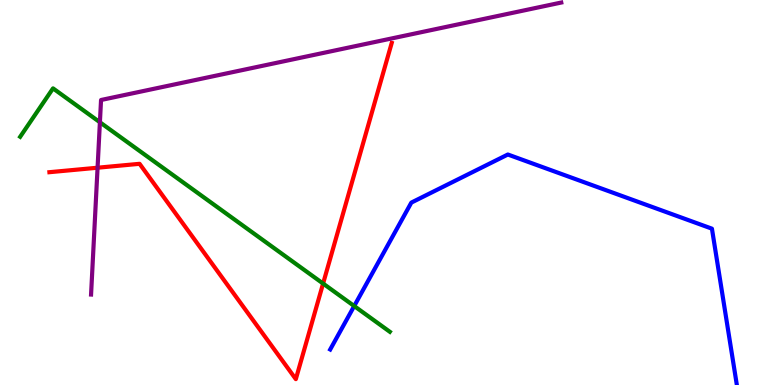[{'lines': ['blue', 'red'], 'intersections': []}, {'lines': ['green', 'red'], 'intersections': [{'x': 4.17, 'y': 2.64}]}, {'lines': ['purple', 'red'], 'intersections': [{'x': 1.26, 'y': 5.64}]}, {'lines': ['blue', 'green'], 'intersections': [{'x': 4.57, 'y': 2.05}]}, {'lines': ['blue', 'purple'], 'intersections': []}, {'lines': ['green', 'purple'], 'intersections': [{'x': 1.29, 'y': 6.82}]}]